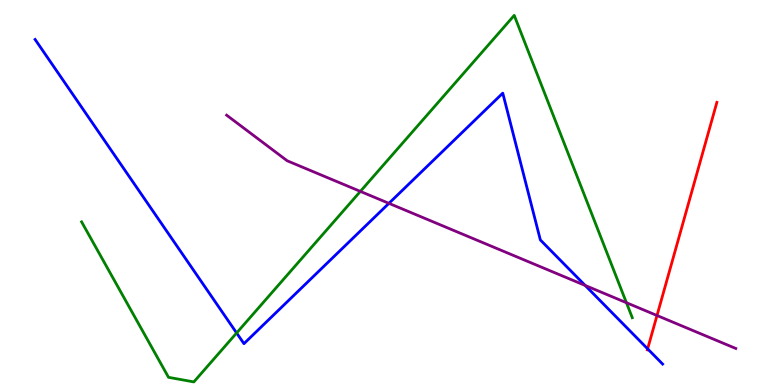[{'lines': ['blue', 'red'], 'intersections': [{'x': 8.36, 'y': 0.939}]}, {'lines': ['green', 'red'], 'intersections': []}, {'lines': ['purple', 'red'], 'intersections': [{'x': 8.48, 'y': 1.81}]}, {'lines': ['blue', 'green'], 'intersections': [{'x': 3.05, 'y': 1.35}]}, {'lines': ['blue', 'purple'], 'intersections': [{'x': 5.02, 'y': 4.72}, {'x': 7.55, 'y': 2.59}]}, {'lines': ['green', 'purple'], 'intersections': [{'x': 4.65, 'y': 5.03}, {'x': 8.08, 'y': 2.14}]}]